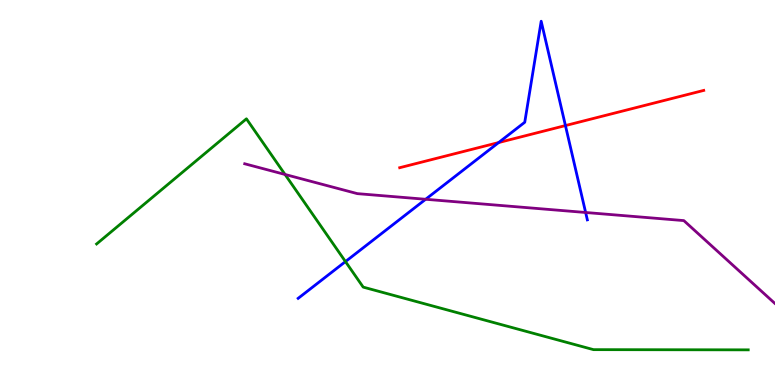[{'lines': ['blue', 'red'], 'intersections': [{'x': 6.43, 'y': 6.3}, {'x': 7.3, 'y': 6.74}]}, {'lines': ['green', 'red'], 'intersections': []}, {'lines': ['purple', 'red'], 'intersections': []}, {'lines': ['blue', 'green'], 'intersections': [{'x': 4.46, 'y': 3.21}]}, {'lines': ['blue', 'purple'], 'intersections': [{'x': 5.49, 'y': 4.82}, {'x': 7.56, 'y': 4.48}]}, {'lines': ['green', 'purple'], 'intersections': [{'x': 3.68, 'y': 5.47}]}]